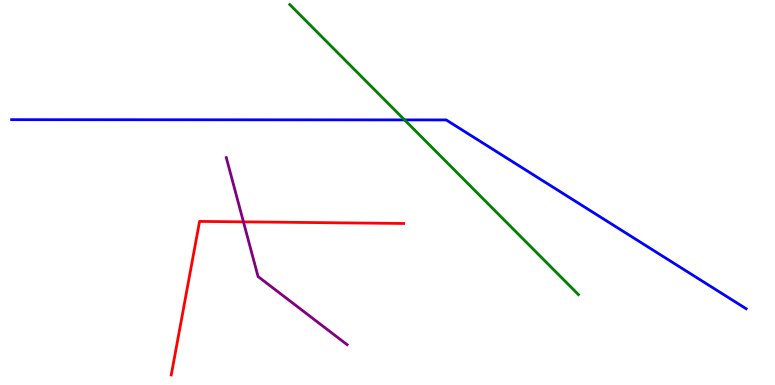[{'lines': ['blue', 'red'], 'intersections': []}, {'lines': ['green', 'red'], 'intersections': []}, {'lines': ['purple', 'red'], 'intersections': [{'x': 3.14, 'y': 4.24}]}, {'lines': ['blue', 'green'], 'intersections': [{'x': 5.22, 'y': 6.89}]}, {'lines': ['blue', 'purple'], 'intersections': []}, {'lines': ['green', 'purple'], 'intersections': []}]